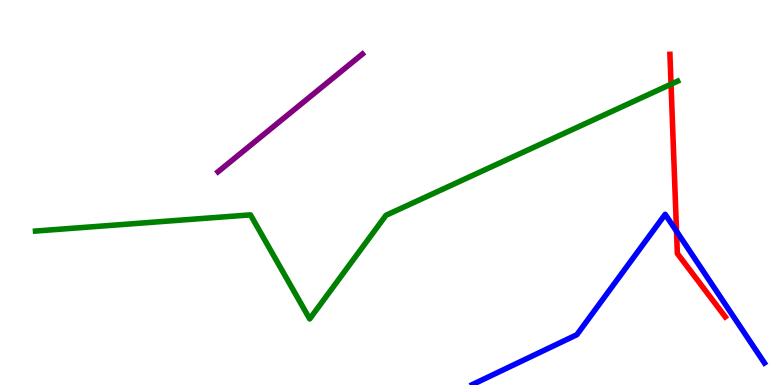[{'lines': ['blue', 'red'], 'intersections': [{'x': 8.73, 'y': 3.99}]}, {'lines': ['green', 'red'], 'intersections': [{'x': 8.66, 'y': 7.81}]}, {'lines': ['purple', 'red'], 'intersections': []}, {'lines': ['blue', 'green'], 'intersections': []}, {'lines': ['blue', 'purple'], 'intersections': []}, {'lines': ['green', 'purple'], 'intersections': []}]